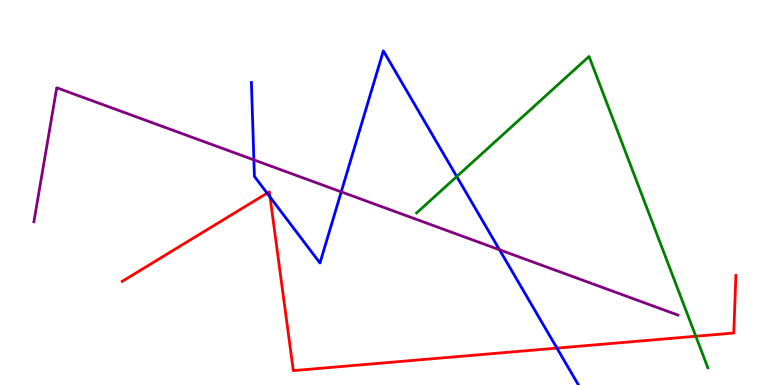[{'lines': ['blue', 'red'], 'intersections': [{'x': 3.45, 'y': 4.98}, {'x': 3.48, 'y': 4.88}, {'x': 7.19, 'y': 0.958}]}, {'lines': ['green', 'red'], 'intersections': [{'x': 8.98, 'y': 1.27}]}, {'lines': ['purple', 'red'], 'intersections': []}, {'lines': ['blue', 'green'], 'intersections': [{'x': 5.89, 'y': 5.41}]}, {'lines': ['blue', 'purple'], 'intersections': [{'x': 3.28, 'y': 5.85}, {'x': 4.4, 'y': 5.02}, {'x': 6.45, 'y': 3.51}]}, {'lines': ['green', 'purple'], 'intersections': []}]